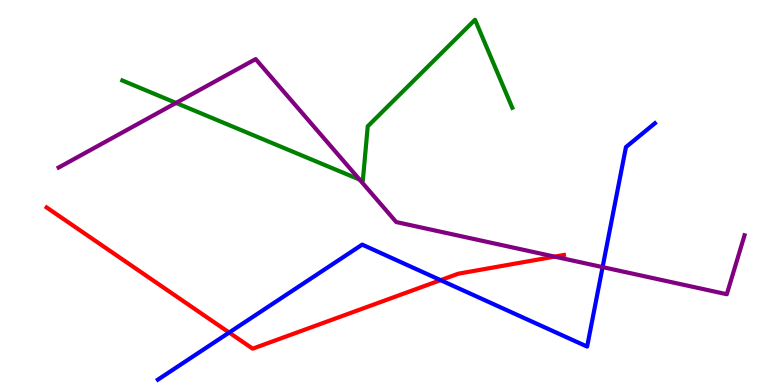[{'lines': ['blue', 'red'], 'intersections': [{'x': 2.96, 'y': 1.36}, {'x': 5.68, 'y': 2.72}]}, {'lines': ['green', 'red'], 'intersections': []}, {'lines': ['purple', 'red'], 'intersections': [{'x': 7.16, 'y': 3.33}]}, {'lines': ['blue', 'green'], 'intersections': []}, {'lines': ['blue', 'purple'], 'intersections': [{'x': 7.78, 'y': 3.06}]}, {'lines': ['green', 'purple'], 'intersections': [{'x': 2.27, 'y': 7.33}, {'x': 4.64, 'y': 5.34}]}]